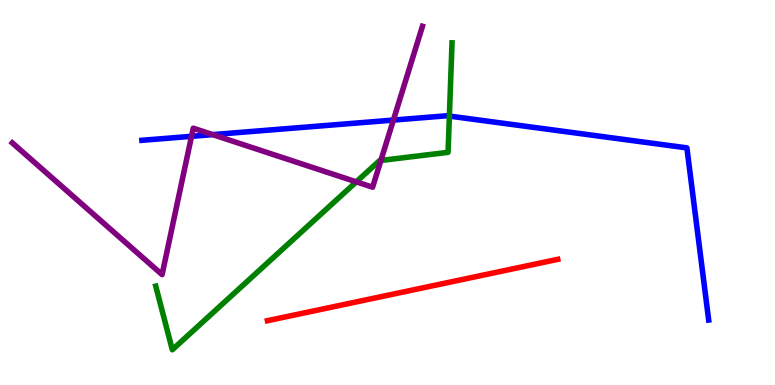[{'lines': ['blue', 'red'], 'intersections': []}, {'lines': ['green', 'red'], 'intersections': []}, {'lines': ['purple', 'red'], 'intersections': []}, {'lines': ['blue', 'green'], 'intersections': [{'x': 5.8, 'y': 6.99}]}, {'lines': ['blue', 'purple'], 'intersections': [{'x': 2.47, 'y': 6.46}, {'x': 2.74, 'y': 6.5}, {'x': 5.08, 'y': 6.88}]}, {'lines': ['green', 'purple'], 'intersections': [{'x': 4.6, 'y': 5.28}, {'x': 4.91, 'y': 5.83}]}]